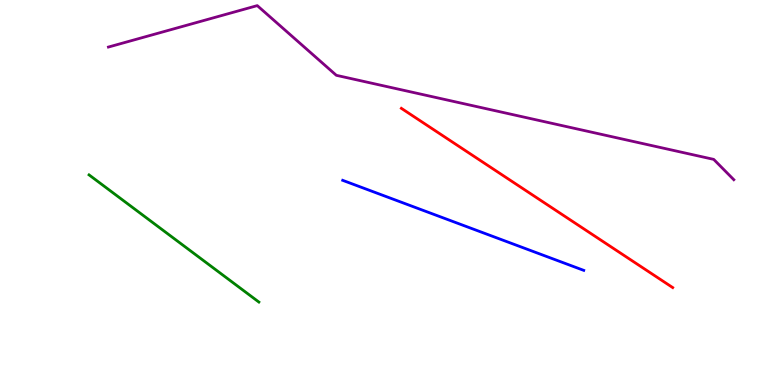[{'lines': ['blue', 'red'], 'intersections': []}, {'lines': ['green', 'red'], 'intersections': []}, {'lines': ['purple', 'red'], 'intersections': []}, {'lines': ['blue', 'green'], 'intersections': []}, {'lines': ['blue', 'purple'], 'intersections': []}, {'lines': ['green', 'purple'], 'intersections': []}]